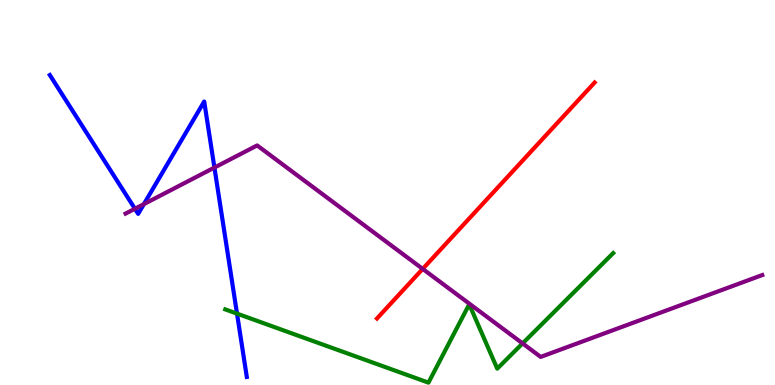[{'lines': ['blue', 'red'], 'intersections': []}, {'lines': ['green', 'red'], 'intersections': []}, {'lines': ['purple', 'red'], 'intersections': [{'x': 5.45, 'y': 3.02}]}, {'lines': ['blue', 'green'], 'intersections': [{'x': 3.06, 'y': 1.85}]}, {'lines': ['blue', 'purple'], 'intersections': [{'x': 1.74, 'y': 4.58}, {'x': 1.86, 'y': 4.7}, {'x': 2.77, 'y': 5.65}]}, {'lines': ['green', 'purple'], 'intersections': [{'x': 6.74, 'y': 1.08}]}]